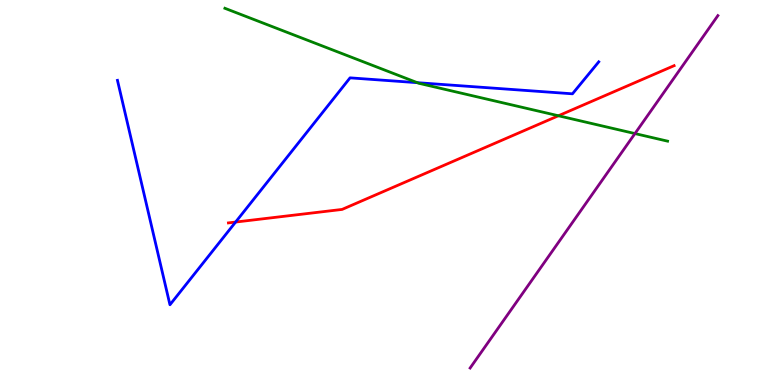[{'lines': ['blue', 'red'], 'intersections': [{'x': 3.04, 'y': 4.23}]}, {'lines': ['green', 'red'], 'intersections': [{'x': 7.21, 'y': 6.99}]}, {'lines': ['purple', 'red'], 'intersections': []}, {'lines': ['blue', 'green'], 'intersections': [{'x': 5.38, 'y': 7.85}]}, {'lines': ['blue', 'purple'], 'intersections': []}, {'lines': ['green', 'purple'], 'intersections': [{'x': 8.19, 'y': 6.53}]}]